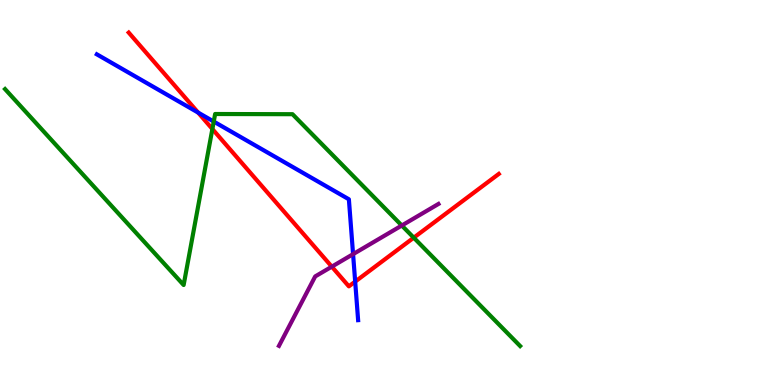[{'lines': ['blue', 'red'], 'intersections': [{'x': 2.56, 'y': 7.08}, {'x': 4.58, 'y': 2.69}]}, {'lines': ['green', 'red'], 'intersections': [{'x': 2.74, 'y': 6.65}, {'x': 5.34, 'y': 3.83}]}, {'lines': ['purple', 'red'], 'intersections': [{'x': 4.28, 'y': 3.07}]}, {'lines': ['blue', 'green'], 'intersections': [{'x': 2.76, 'y': 6.84}]}, {'lines': ['blue', 'purple'], 'intersections': [{'x': 4.56, 'y': 3.4}]}, {'lines': ['green', 'purple'], 'intersections': [{'x': 5.18, 'y': 4.14}]}]